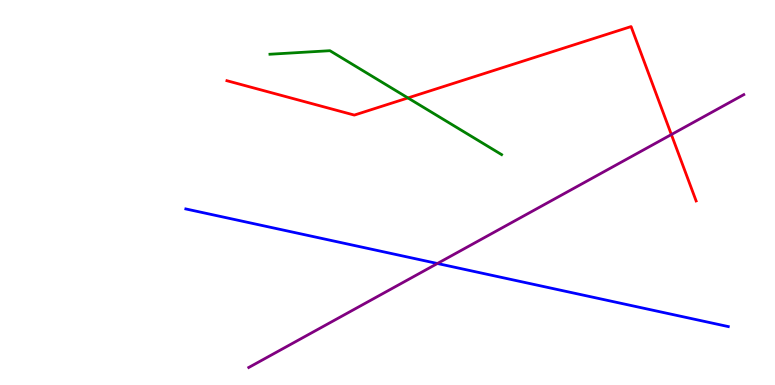[{'lines': ['blue', 'red'], 'intersections': []}, {'lines': ['green', 'red'], 'intersections': [{'x': 5.26, 'y': 7.46}]}, {'lines': ['purple', 'red'], 'intersections': [{'x': 8.66, 'y': 6.51}]}, {'lines': ['blue', 'green'], 'intersections': []}, {'lines': ['blue', 'purple'], 'intersections': [{'x': 5.64, 'y': 3.16}]}, {'lines': ['green', 'purple'], 'intersections': []}]